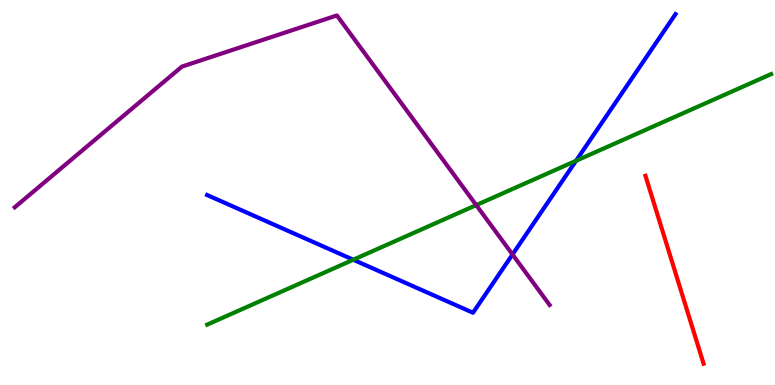[{'lines': ['blue', 'red'], 'intersections': []}, {'lines': ['green', 'red'], 'intersections': []}, {'lines': ['purple', 'red'], 'intersections': []}, {'lines': ['blue', 'green'], 'intersections': [{'x': 4.56, 'y': 3.25}, {'x': 7.43, 'y': 5.82}]}, {'lines': ['blue', 'purple'], 'intersections': [{'x': 6.61, 'y': 3.39}]}, {'lines': ['green', 'purple'], 'intersections': [{'x': 6.15, 'y': 4.67}]}]